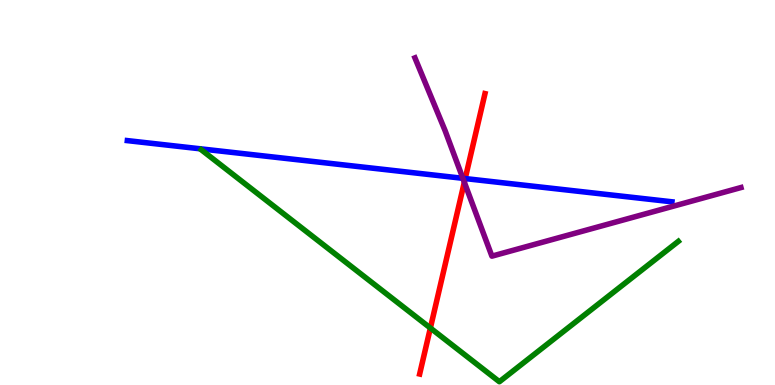[{'lines': ['blue', 'red'], 'intersections': [{'x': 6.0, 'y': 5.36}]}, {'lines': ['green', 'red'], 'intersections': [{'x': 5.55, 'y': 1.48}]}, {'lines': ['purple', 'red'], 'intersections': [{'x': 5.99, 'y': 5.27}]}, {'lines': ['blue', 'green'], 'intersections': []}, {'lines': ['blue', 'purple'], 'intersections': [{'x': 5.97, 'y': 5.37}]}, {'lines': ['green', 'purple'], 'intersections': []}]